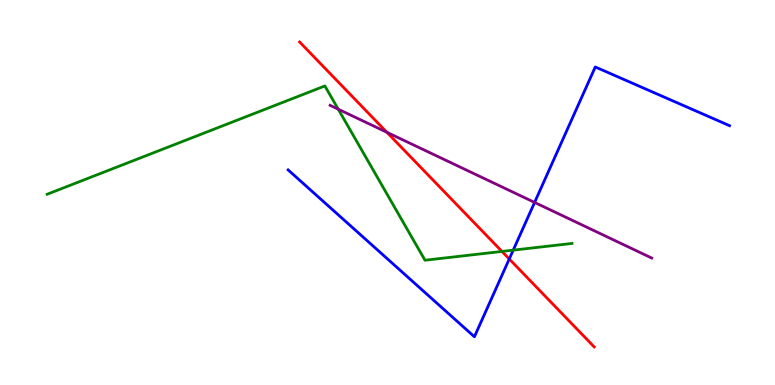[{'lines': ['blue', 'red'], 'intersections': [{'x': 6.57, 'y': 3.27}]}, {'lines': ['green', 'red'], 'intersections': [{'x': 6.48, 'y': 3.47}]}, {'lines': ['purple', 'red'], 'intersections': [{'x': 4.99, 'y': 6.56}]}, {'lines': ['blue', 'green'], 'intersections': [{'x': 6.62, 'y': 3.5}]}, {'lines': ['blue', 'purple'], 'intersections': [{'x': 6.9, 'y': 4.74}]}, {'lines': ['green', 'purple'], 'intersections': [{'x': 4.36, 'y': 7.16}]}]